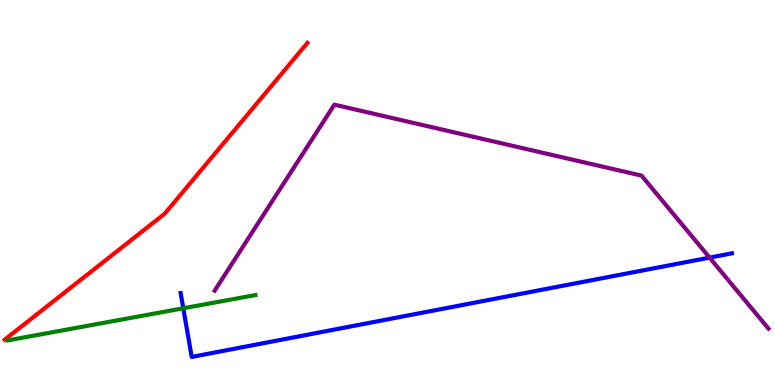[{'lines': ['blue', 'red'], 'intersections': []}, {'lines': ['green', 'red'], 'intersections': []}, {'lines': ['purple', 'red'], 'intersections': []}, {'lines': ['blue', 'green'], 'intersections': [{'x': 2.36, 'y': 1.99}]}, {'lines': ['blue', 'purple'], 'intersections': [{'x': 9.16, 'y': 3.31}]}, {'lines': ['green', 'purple'], 'intersections': []}]